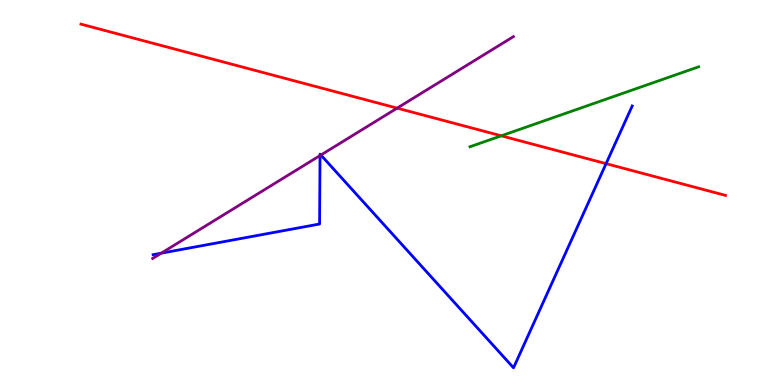[{'lines': ['blue', 'red'], 'intersections': [{'x': 7.82, 'y': 5.75}]}, {'lines': ['green', 'red'], 'intersections': [{'x': 6.47, 'y': 6.47}]}, {'lines': ['purple', 'red'], 'intersections': [{'x': 5.12, 'y': 7.19}]}, {'lines': ['blue', 'green'], 'intersections': []}, {'lines': ['blue', 'purple'], 'intersections': [{'x': 2.08, 'y': 3.42}, {'x': 4.13, 'y': 5.96}, {'x': 4.14, 'y': 5.97}]}, {'lines': ['green', 'purple'], 'intersections': []}]